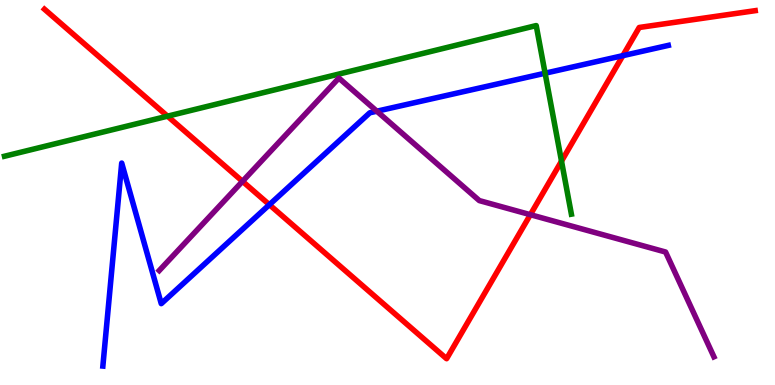[{'lines': ['blue', 'red'], 'intersections': [{'x': 3.48, 'y': 4.68}, {'x': 8.04, 'y': 8.55}]}, {'lines': ['green', 'red'], 'intersections': [{'x': 2.16, 'y': 6.98}, {'x': 7.25, 'y': 5.81}]}, {'lines': ['purple', 'red'], 'intersections': [{'x': 3.13, 'y': 5.29}, {'x': 6.84, 'y': 4.42}]}, {'lines': ['blue', 'green'], 'intersections': [{'x': 7.03, 'y': 8.1}]}, {'lines': ['blue', 'purple'], 'intersections': [{'x': 4.86, 'y': 7.11}]}, {'lines': ['green', 'purple'], 'intersections': []}]